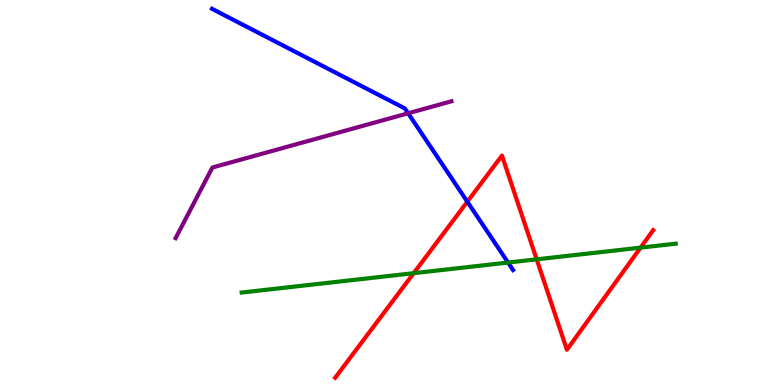[{'lines': ['blue', 'red'], 'intersections': [{'x': 6.03, 'y': 4.76}]}, {'lines': ['green', 'red'], 'intersections': [{'x': 5.34, 'y': 2.9}, {'x': 6.92, 'y': 3.26}, {'x': 8.27, 'y': 3.57}]}, {'lines': ['purple', 'red'], 'intersections': []}, {'lines': ['blue', 'green'], 'intersections': [{'x': 6.56, 'y': 3.18}]}, {'lines': ['blue', 'purple'], 'intersections': [{'x': 5.27, 'y': 7.06}]}, {'lines': ['green', 'purple'], 'intersections': []}]